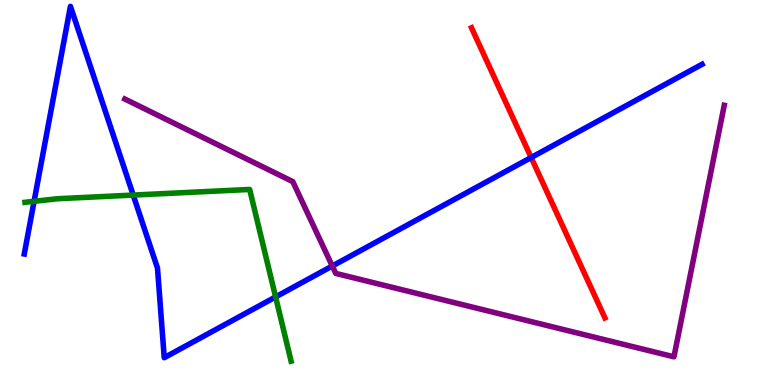[{'lines': ['blue', 'red'], 'intersections': [{'x': 6.85, 'y': 5.91}]}, {'lines': ['green', 'red'], 'intersections': []}, {'lines': ['purple', 'red'], 'intersections': []}, {'lines': ['blue', 'green'], 'intersections': [{'x': 0.44, 'y': 4.77}, {'x': 1.72, 'y': 4.93}, {'x': 3.56, 'y': 2.29}]}, {'lines': ['blue', 'purple'], 'intersections': [{'x': 4.29, 'y': 3.09}]}, {'lines': ['green', 'purple'], 'intersections': []}]